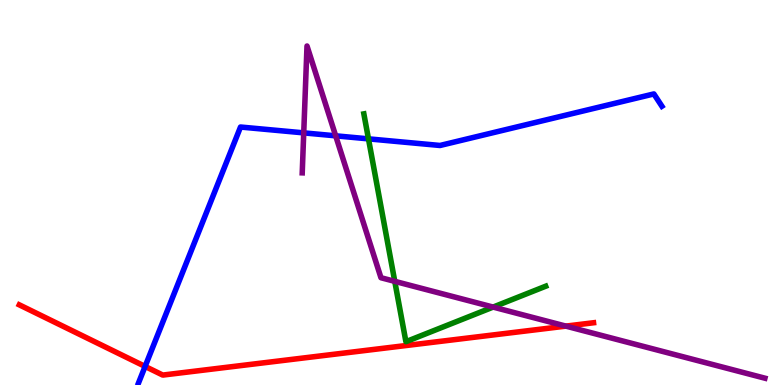[{'lines': ['blue', 'red'], 'intersections': [{'x': 1.87, 'y': 0.482}]}, {'lines': ['green', 'red'], 'intersections': []}, {'lines': ['purple', 'red'], 'intersections': [{'x': 7.3, 'y': 1.53}]}, {'lines': ['blue', 'green'], 'intersections': [{'x': 4.75, 'y': 6.39}]}, {'lines': ['blue', 'purple'], 'intersections': [{'x': 3.92, 'y': 6.55}, {'x': 4.33, 'y': 6.47}]}, {'lines': ['green', 'purple'], 'intersections': [{'x': 5.09, 'y': 2.69}, {'x': 6.36, 'y': 2.02}]}]